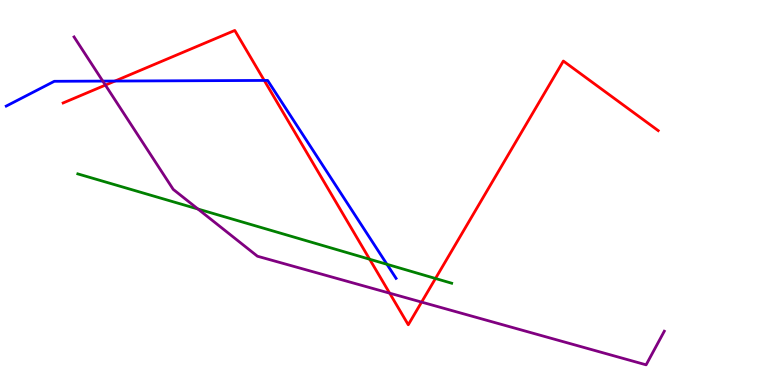[{'lines': ['blue', 'red'], 'intersections': [{'x': 1.48, 'y': 7.89}, {'x': 3.41, 'y': 7.91}]}, {'lines': ['green', 'red'], 'intersections': [{'x': 4.77, 'y': 3.27}, {'x': 5.62, 'y': 2.77}]}, {'lines': ['purple', 'red'], 'intersections': [{'x': 1.36, 'y': 7.79}, {'x': 5.03, 'y': 2.39}, {'x': 5.44, 'y': 2.15}]}, {'lines': ['blue', 'green'], 'intersections': [{'x': 4.99, 'y': 3.14}]}, {'lines': ['blue', 'purple'], 'intersections': [{'x': 1.33, 'y': 7.89}]}, {'lines': ['green', 'purple'], 'intersections': [{'x': 2.55, 'y': 4.57}]}]